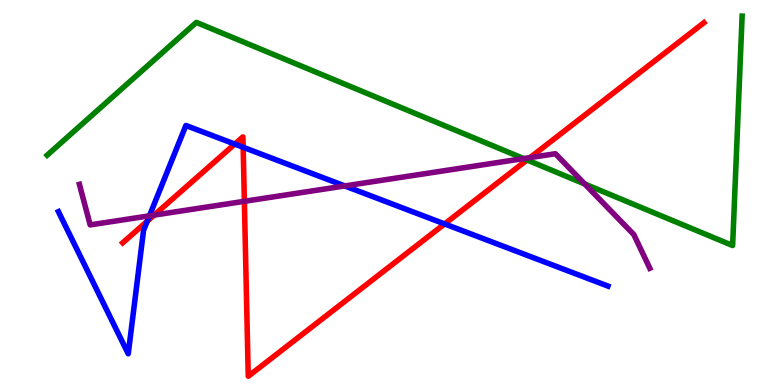[{'lines': ['blue', 'red'], 'intersections': [{'x': 1.9, 'y': 4.26}, {'x': 3.03, 'y': 6.26}, {'x': 3.14, 'y': 6.17}, {'x': 5.74, 'y': 4.18}]}, {'lines': ['green', 'red'], 'intersections': [{'x': 6.8, 'y': 5.84}]}, {'lines': ['purple', 'red'], 'intersections': [{'x': 1.99, 'y': 4.41}, {'x': 3.15, 'y': 4.77}, {'x': 6.84, 'y': 5.91}]}, {'lines': ['blue', 'green'], 'intersections': []}, {'lines': ['blue', 'purple'], 'intersections': [{'x': 1.93, 'y': 4.39}, {'x': 4.45, 'y': 5.17}]}, {'lines': ['green', 'purple'], 'intersections': [{'x': 6.76, 'y': 5.88}, {'x': 7.54, 'y': 5.22}]}]